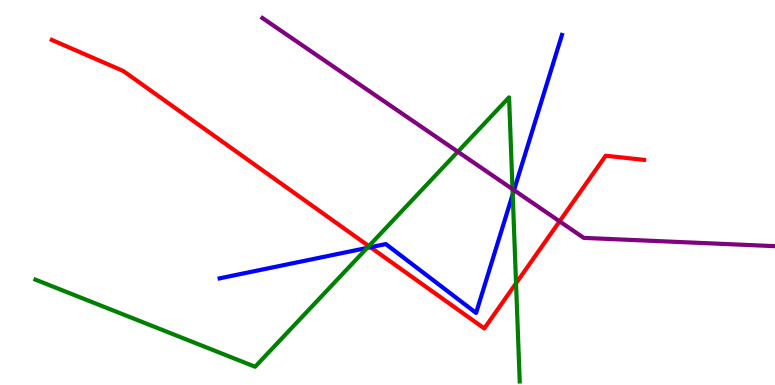[{'lines': ['blue', 'red'], 'intersections': [{'x': 4.78, 'y': 3.58}]}, {'lines': ['green', 'red'], 'intersections': [{'x': 4.76, 'y': 3.61}, {'x': 6.66, 'y': 2.64}]}, {'lines': ['purple', 'red'], 'intersections': [{'x': 7.22, 'y': 4.25}]}, {'lines': ['blue', 'green'], 'intersections': [{'x': 4.74, 'y': 3.56}, {'x': 6.62, 'y': 4.95}]}, {'lines': ['blue', 'purple'], 'intersections': [{'x': 6.63, 'y': 5.06}]}, {'lines': ['green', 'purple'], 'intersections': [{'x': 5.91, 'y': 6.06}, {'x': 6.61, 'y': 5.09}]}]